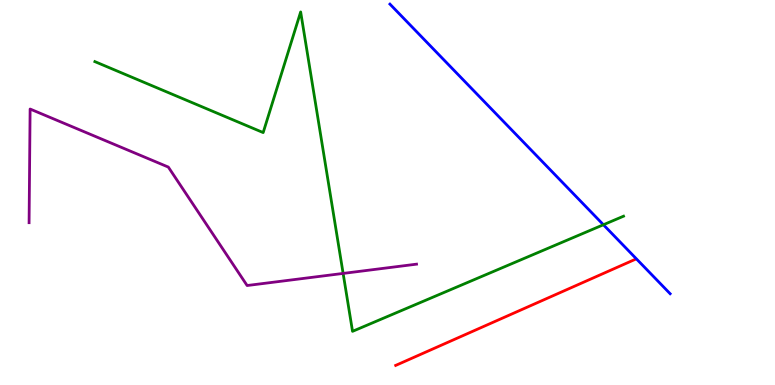[{'lines': ['blue', 'red'], 'intersections': []}, {'lines': ['green', 'red'], 'intersections': []}, {'lines': ['purple', 'red'], 'intersections': []}, {'lines': ['blue', 'green'], 'intersections': [{'x': 7.79, 'y': 4.16}]}, {'lines': ['blue', 'purple'], 'intersections': []}, {'lines': ['green', 'purple'], 'intersections': [{'x': 4.43, 'y': 2.9}]}]